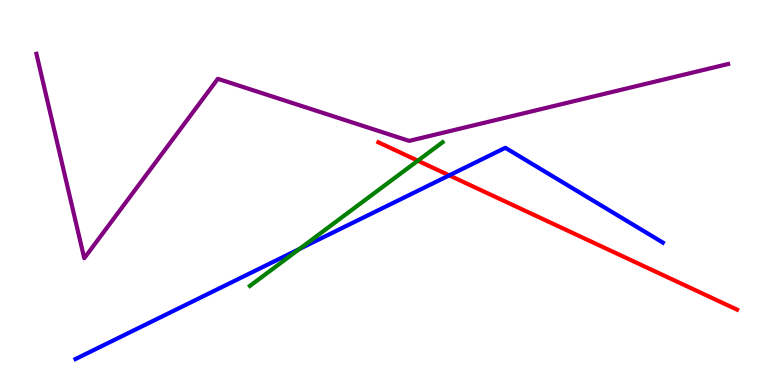[{'lines': ['blue', 'red'], 'intersections': [{'x': 5.8, 'y': 5.44}]}, {'lines': ['green', 'red'], 'intersections': [{'x': 5.39, 'y': 5.83}]}, {'lines': ['purple', 'red'], 'intersections': []}, {'lines': ['blue', 'green'], 'intersections': [{'x': 3.86, 'y': 3.53}]}, {'lines': ['blue', 'purple'], 'intersections': []}, {'lines': ['green', 'purple'], 'intersections': []}]